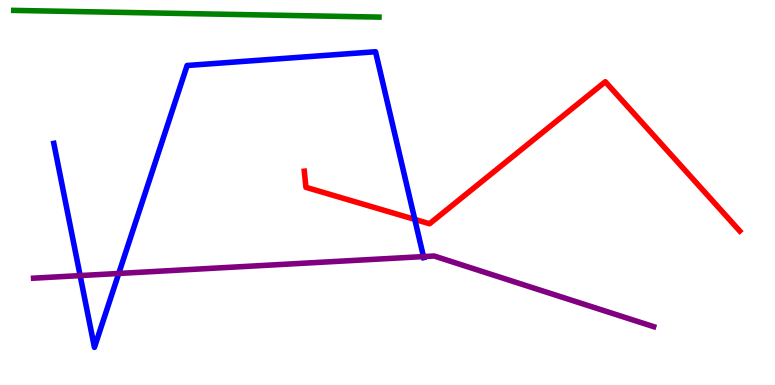[{'lines': ['blue', 'red'], 'intersections': [{'x': 5.35, 'y': 4.3}]}, {'lines': ['green', 'red'], 'intersections': []}, {'lines': ['purple', 'red'], 'intersections': []}, {'lines': ['blue', 'green'], 'intersections': []}, {'lines': ['blue', 'purple'], 'intersections': [{'x': 1.03, 'y': 2.84}, {'x': 1.53, 'y': 2.9}, {'x': 5.46, 'y': 3.34}]}, {'lines': ['green', 'purple'], 'intersections': []}]